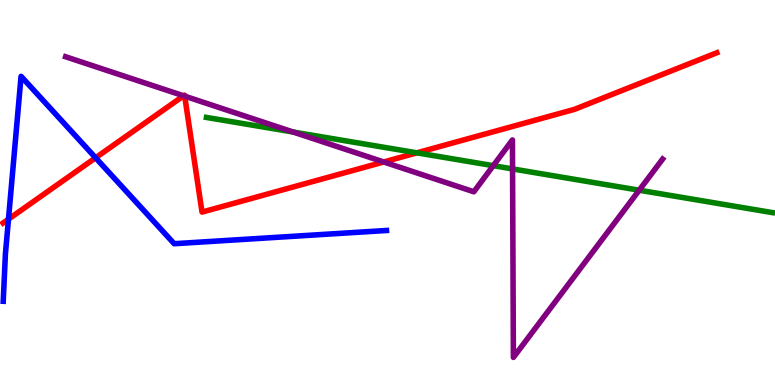[{'lines': ['blue', 'red'], 'intersections': [{'x': 0.109, 'y': 4.31}, {'x': 1.23, 'y': 5.9}]}, {'lines': ['green', 'red'], 'intersections': [{'x': 5.38, 'y': 6.03}]}, {'lines': ['purple', 'red'], 'intersections': [{'x': 2.37, 'y': 7.51}, {'x': 2.38, 'y': 7.5}, {'x': 4.95, 'y': 5.79}]}, {'lines': ['blue', 'green'], 'intersections': []}, {'lines': ['blue', 'purple'], 'intersections': []}, {'lines': ['green', 'purple'], 'intersections': [{'x': 3.78, 'y': 6.57}, {'x': 6.36, 'y': 5.7}, {'x': 6.61, 'y': 5.61}, {'x': 8.25, 'y': 5.06}]}]